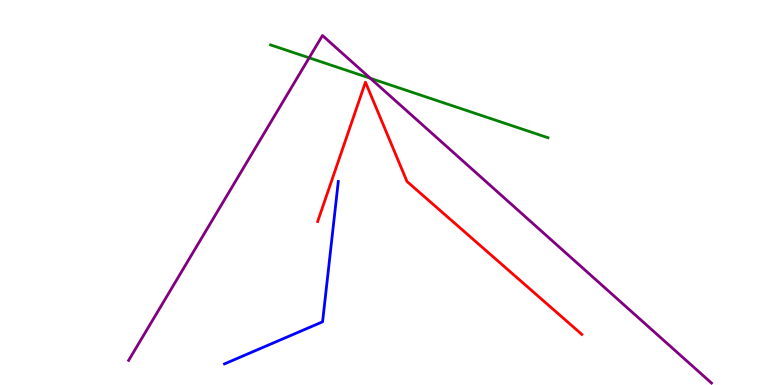[{'lines': ['blue', 'red'], 'intersections': []}, {'lines': ['green', 'red'], 'intersections': []}, {'lines': ['purple', 'red'], 'intersections': []}, {'lines': ['blue', 'green'], 'intersections': []}, {'lines': ['blue', 'purple'], 'intersections': []}, {'lines': ['green', 'purple'], 'intersections': [{'x': 3.99, 'y': 8.5}, {'x': 4.78, 'y': 7.97}]}]